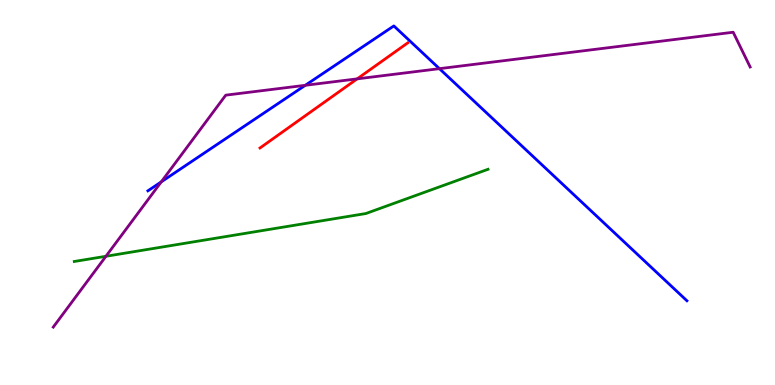[{'lines': ['blue', 'red'], 'intersections': []}, {'lines': ['green', 'red'], 'intersections': []}, {'lines': ['purple', 'red'], 'intersections': [{'x': 4.61, 'y': 7.95}]}, {'lines': ['blue', 'green'], 'intersections': []}, {'lines': ['blue', 'purple'], 'intersections': [{'x': 2.08, 'y': 5.28}, {'x': 3.94, 'y': 7.78}, {'x': 5.67, 'y': 8.22}]}, {'lines': ['green', 'purple'], 'intersections': [{'x': 1.37, 'y': 3.34}]}]